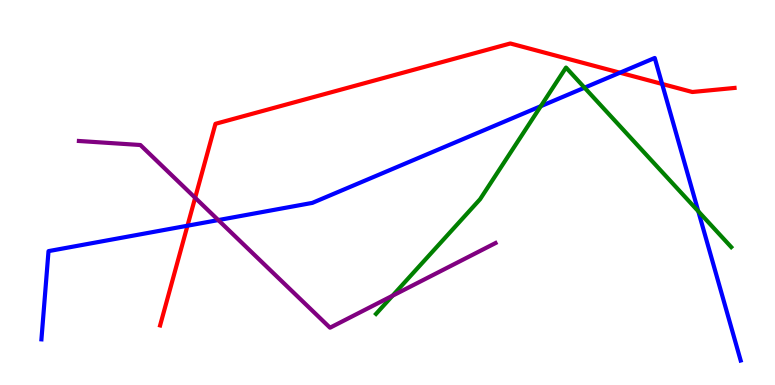[{'lines': ['blue', 'red'], 'intersections': [{'x': 2.42, 'y': 4.14}, {'x': 8.0, 'y': 8.11}, {'x': 8.54, 'y': 7.82}]}, {'lines': ['green', 'red'], 'intersections': []}, {'lines': ['purple', 'red'], 'intersections': [{'x': 2.52, 'y': 4.86}]}, {'lines': ['blue', 'green'], 'intersections': [{'x': 6.98, 'y': 7.24}, {'x': 7.54, 'y': 7.72}, {'x': 9.01, 'y': 4.51}]}, {'lines': ['blue', 'purple'], 'intersections': [{'x': 2.82, 'y': 4.28}]}, {'lines': ['green', 'purple'], 'intersections': [{'x': 5.06, 'y': 2.32}]}]